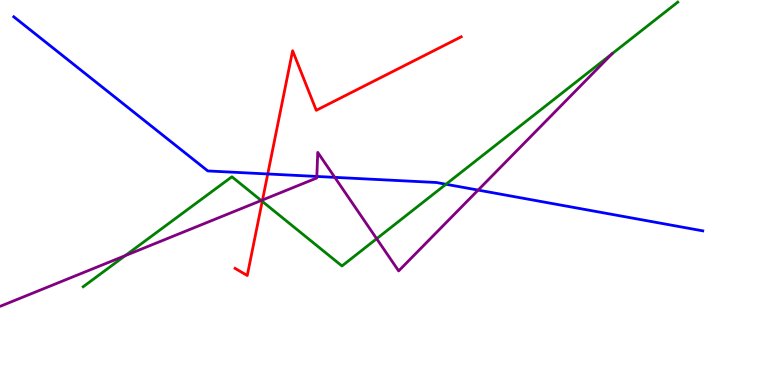[{'lines': ['blue', 'red'], 'intersections': [{'x': 3.45, 'y': 5.48}]}, {'lines': ['green', 'red'], 'intersections': [{'x': 3.38, 'y': 4.77}]}, {'lines': ['purple', 'red'], 'intersections': [{'x': 3.39, 'y': 4.81}]}, {'lines': ['blue', 'green'], 'intersections': [{'x': 5.75, 'y': 5.21}]}, {'lines': ['blue', 'purple'], 'intersections': [{'x': 4.09, 'y': 5.42}, {'x': 4.32, 'y': 5.39}, {'x': 6.17, 'y': 5.06}]}, {'lines': ['green', 'purple'], 'intersections': [{'x': 1.62, 'y': 3.36}, {'x': 3.37, 'y': 4.79}, {'x': 4.86, 'y': 3.8}]}]